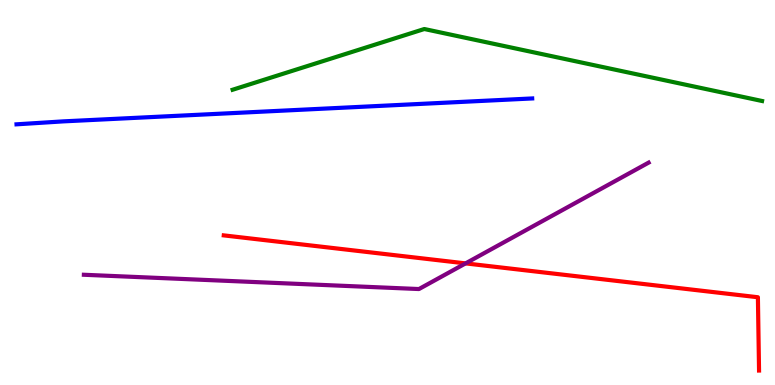[{'lines': ['blue', 'red'], 'intersections': []}, {'lines': ['green', 'red'], 'intersections': []}, {'lines': ['purple', 'red'], 'intersections': [{'x': 6.01, 'y': 3.16}]}, {'lines': ['blue', 'green'], 'intersections': []}, {'lines': ['blue', 'purple'], 'intersections': []}, {'lines': ['green', 'purple'], 'intersections': []}]